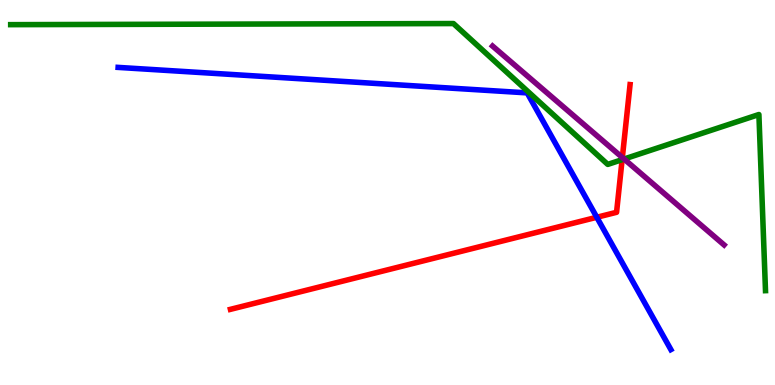[{'lines': ['blue', 'red'], 'intersections': [{'x': 7.7, 'y': 4.36}]}, {'lines': ['green', 'red'], 'intersections': [{'x': 8.03, 'y': 5.85}]}, {'lines': ['purple', 'red'], 'intersections': [{'x': 8.03, 'y': 5.91}]}, {'lines': ['blue', 'green'], 'intersections': []}, {'lines': ['blue', 'purple'], 'intersections': []}, {'lines': ['green', 'purple'], 'intersections': [{'x': 8.05, 'y': 5.87}]}]